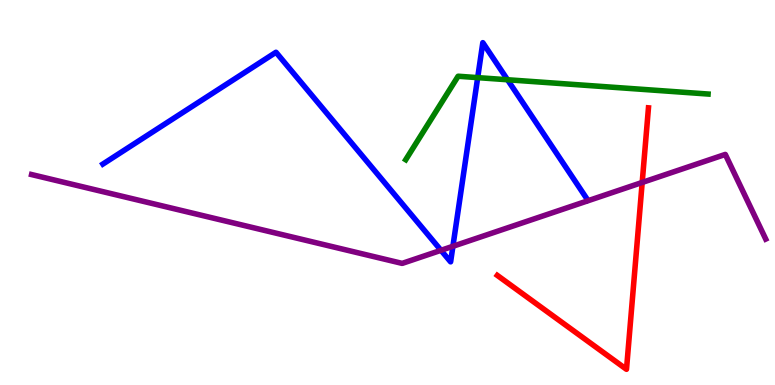[{'lines': ['blue', 'red'], 'intersections': []}, {'lines': ['green', 'red'], 'intersections': []}, {'lines': ['purple', 'red'], 'intersections': [{'x': 8.29, 'y': 5.26}]}, {'lines': ['blue', 'green'], 'intersections': [{'x': 6.16, 'y': 7.98}, {'x': 6.55, 'y': 7.93}]}, {'lines': ['blue', 'purple'], 'intersections': [{'x': 5.69, 'y': 3.5}, {'x': 5.84, 'y': 3.6}]}, {'lines': ['green', 'purple'], 'intersections': []}]